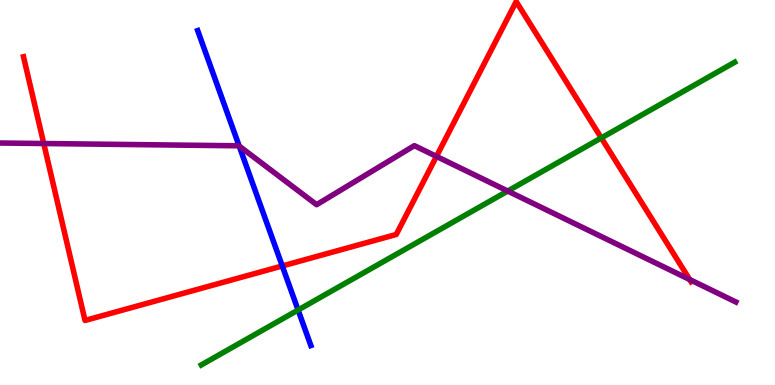[{'lines': ['blue', 'red'], 'intersections': [{'x': 3.64, 'y': 3.09}]}, {'lines': ['green', 'red'], 'intersections': [{'x': 7.76, 'y': 6.42}]}, {'lines': ['purple', 'red'], 'intersections': [{'x': 0.564, 'y': 6.27}, {'x': 5.63, 'y': 5.94}, {'x': 8.9, 'y': 2.74}]}, {'lines': ['blue', 'green'], 'intersections': [{'x': 3.85, 'y': 1.95}]}, {'lines': ['blue', 'purple'], 'intersections': [{'x': 3.09, 'y': 6.21}]}, {'lines': ['green', 'purple'], 'intersections': [{'x': 6.55, 'y': 5.04}]}]